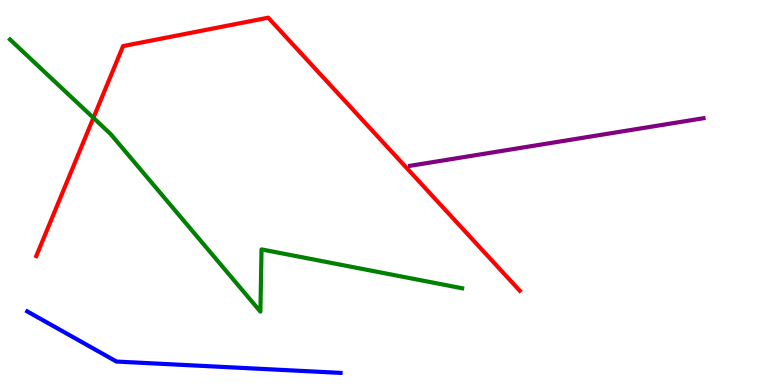[{'lines': ['blue', 'red'], 'intersections': []}, {'lines': ['green', 'red'], 'intersections': [{'x': 1.21, 'y': 6.94}]}, {'lines': ['purple', 'red'], 'intersections': []}, {'lines': ['blue', 'green'], 'intersections': []}, {'lines': ['blue', 'purple'], 'intersections': []}, {'lines': ['green', 'purple'], 'intersections': []}]